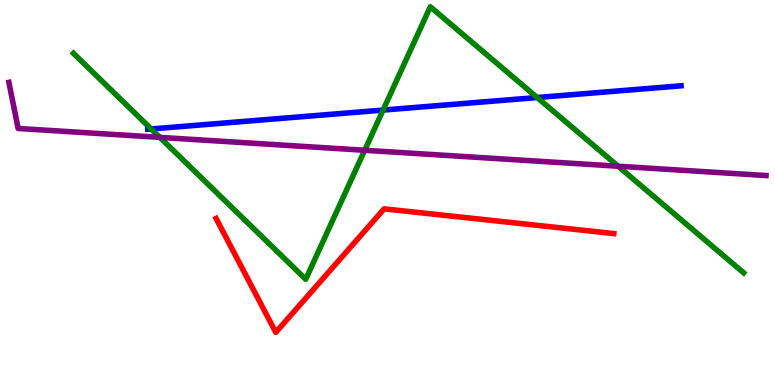[{'lines': ['blue', 'red'], 'intersections': []}, {'lines': ['green', 'red'], 'intersections': []}, {'lines': ['purple', 'red'], 'intersections': []}, {'lines': ['blue', 'green'], 'intersections': [{'x': 1.95, 'y': 6.65}, {'x': 4.94, 'y': 7.14}, {'x': 6.93, 'y': 7.47}]}, {'lines': ['blue', 'purple'], 'intersections': []}, {'lines': ['green', 'purple'], 'intersections': [{'x': 2.06, 'y': 6.43}, {'x': 4.71, 'y': 6.1}, {'x': 7.98, 'y': 5.68}]}]